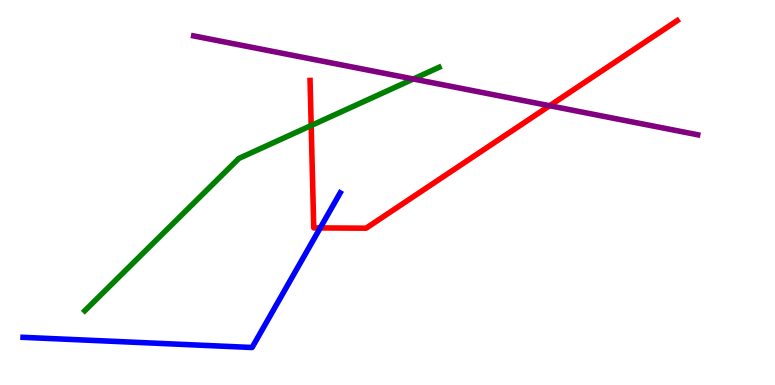[{'lines': ['blue', 'red'], 'intersections': [{'x': 4.13, 'y': 4.08}]}, {'lines': ['green', 'red'], 'intersections': [{'x': 4.02, 'y': 6.74}]}, {'lines': ['purple', 'red'], 'intersections': [{'x': 7.09, 'y': 7.25}]}, {'lines': ['blue', 'green'], 'intersections': []}, {'lines': ['blue', 'purple'], 'intersections': []}, {'lines': ['green', 'purple'], 'intersections': [{'x': 5.33, 'y': 7.95}]}]